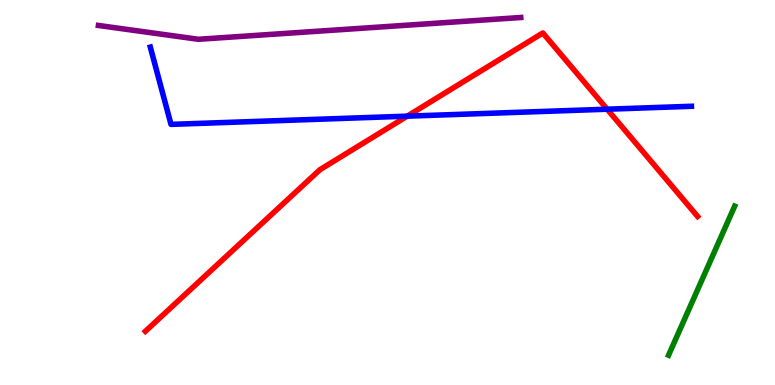[{'lines': ['blue', 'red'], 'intersections': [{'x': 5.25, 'y': 6.98}, {'x': 7.83, 'y': 7.16}]}, {'lines': ['green', 'red'], 'intersections': []}, {'lines': ['purple', 'red'], 'intersections': []}, {'lines': ['blue', 'green'], 'intersections': []}, {'lines': ['blue', 'purple'], 'intersections': []}, {'lines': ['green', 'purple'], 'intersections': []}]